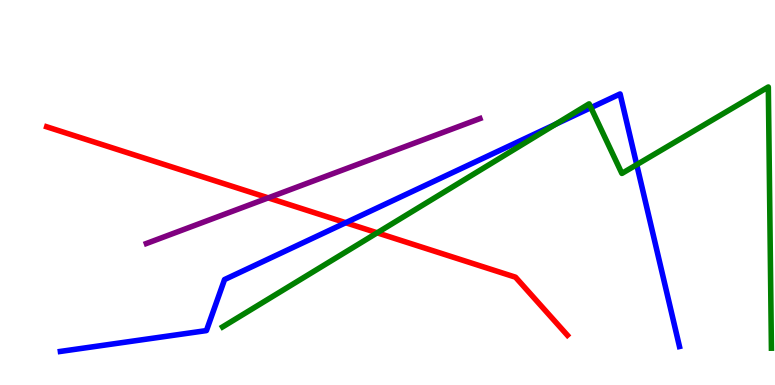[{'lines': ['blue', 'red'], 'intersections': [{'x': 4.46, 'y': 4.22}]}, {'lines': ['green', 'red'], 'intersections': [{'x': 4.87, 'y': 3.95}]}, {'lines': ['purple', 'red'], 'intersections': [{'x': 3.46, 'y': 4.86}]}, {'lines': ['blue', 'green'], 'intersections': [{'x': 7.17, 'y': 6.77}, {'x': 7.62, 'y': 7.2}, {'x': 8.22, 'y': 5.72}]}, {'lines': ['blue', 'purple'], 'intersections': []}, {'lines': ['green', 'purple'], 'intersections': []}]